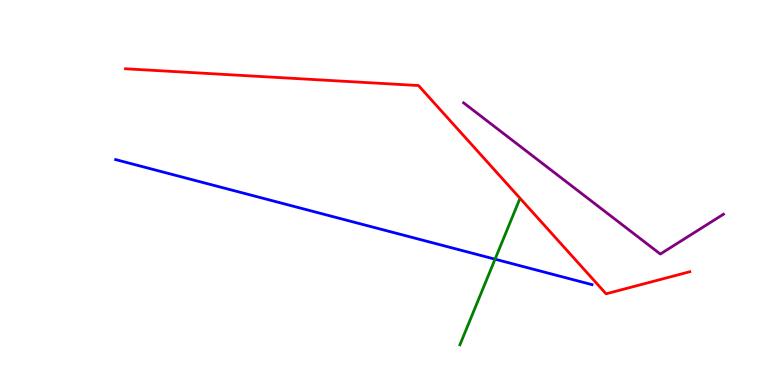[{'lines': ['blue', 'red'], 'intersections': []}, {'lines': ['green', 'red'], 'intersections': []}, {'lines': ['purple', 'red'], 'intersections': []}, {'lines': ['blue', 'green'], 'intersections': [{'x': 6.39, 'y': 3.27}]}, {'lines': ['blue', 'purple'], 'intersections': []}, {'lines': ['green', 'purple'], 'intersections': []}]